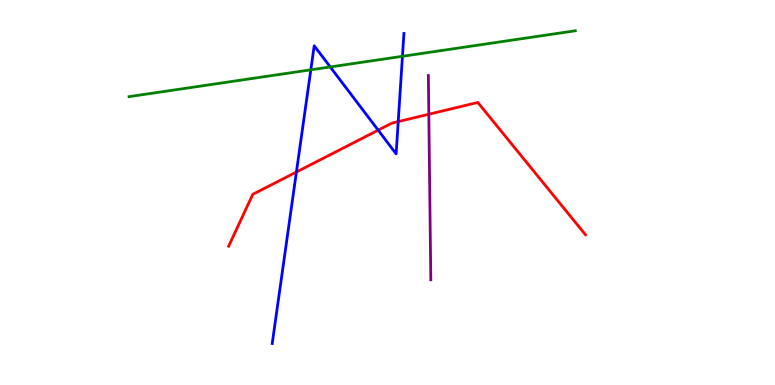[{'lines': ['blue', 'red'], 'intersections': [{'x': 3.82, 'y': 5.53}, {'x': 4.88, 'y': 6.62}, {'x': 5.14, 'y': 6.84}]}, {'lines': ['green', 'red'], 'intersections': []}, {'lines': ['purple', 'red'], 'intersections': [{'x': 5.53, 'y': 7.03}]}, {'lines': ['blue', 'green'], 'intersections': [{'x': 4.01, 'y': 8.19}, {'x': 4.26, 'y': 8.26}, {'x': 5.19, 'y': 8.54}]}, {'lines': ['blue', 'purple'], 'intersections': []}, {'lines': ['green', 'purple'], 'intersections': []}]